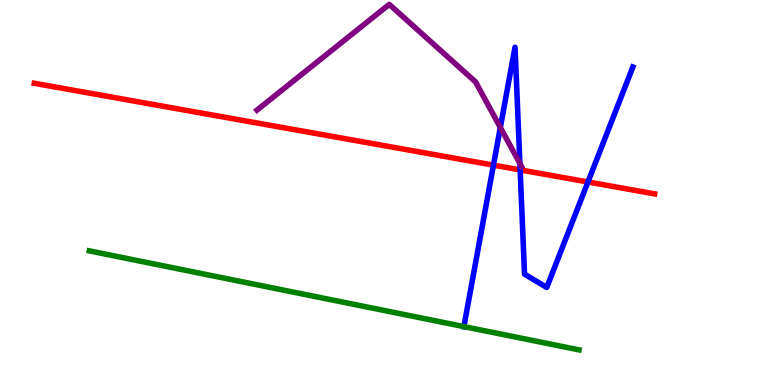[{'lines': ['blue', 'red'], 'intersections': [{'x': 6.37, 'y': 5.71}, {'x': 6.71, 'y': 5.59}, {'x': 7.59, 'y': 5.27}]}, {'lines': ['green', 'red'], 'intersections': []}, {'lines': ['purple', 'red'], 'intersections': []}, {'lines': ['blue', 'green'], 'intersections': [{'x': 5.99, 'y': 1.52}]}, {'lines': ['blue', 'purple'], 'intersections': [{'x': 6.46, 'y': 6.69}, {'x': 6.71, 'y': 5.76}]}, {'lines': ['green', 'purple'], 'intersections': []}]